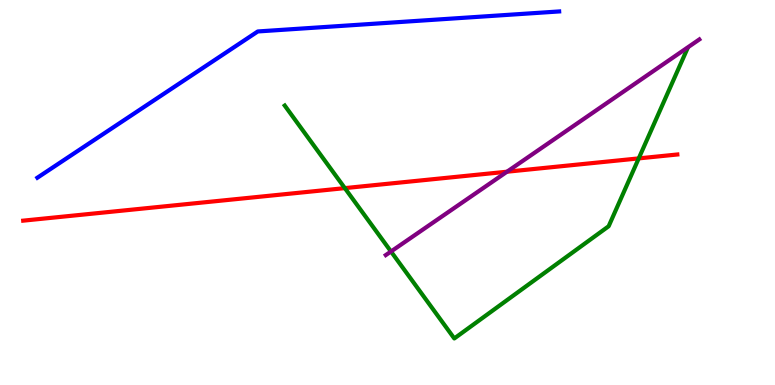[{'lines': ['blue', 'red'], 'intersections': []}, {'lines': ['green', 'red'], 'intersections': [{'x': 4.45, 'y': 5.11}, {'x': 8.24, 'y': 5.89}]}, {'lines': ['purple', 'red'], 'intersections': [{'x': 6.54, 'y': 5.54}]}, {'lines': ['blue', 'green'], 'intersections': []}, {'lines': ['blue', 'purple'], 'intersections': []}, {'lines': ['green', 'purple'], 'intersections': [{'x': 5.05, 'y': 3.47}]}]